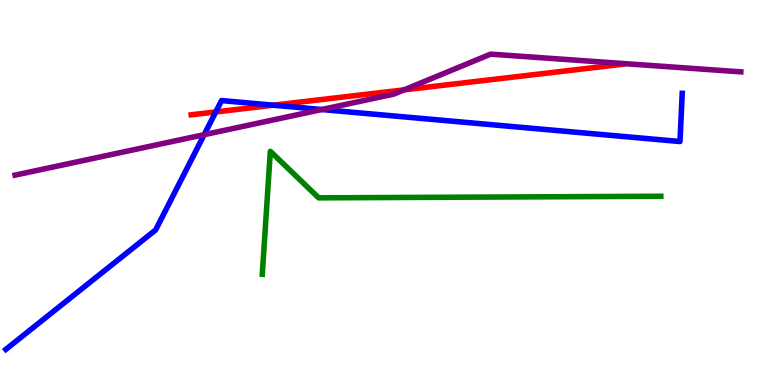[{'lines': ['blue', 'red'], 'intersections': [{'x': 2.78, 'y': 7.09}, {'x': 3.53, 'y': 7.27}]}, {'lines': ['green', 'red'], 'intersections': []}, {'lines': ['purple', 'red'], 'intersections': [{'x': 5.21, 'y': 7.67}]}, {'lines': ['blue', 'green'], 'intersections': []}, {'lines': ['blue', 'purple'], 'intersections': [{'x': 2.63, 'y': 6.5}, {'x': 4.15, 'y': 7.16}]}, {'lines': ['green', 'purple'], 'intersections': []}]